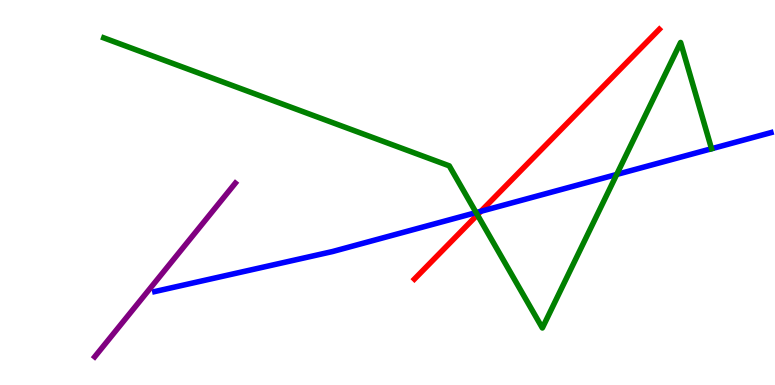[{'lines': ['blue', 'red'], 'intersections': [{'x': 6.2, 'y': 4.51}]}, {'lines': ['green', 'red'], 'intersections': [{'x': 6.16, 'y': 4.42}]}, {'lines': ['purple', 'red'], 'intersections': []}, {'lines': ['blue', 'green'], 'intersections': [{'x': 6.14, 'y': 4.48}, {'x': 7.96, 'y': 5.47}, {'x': 9.18, 'y': 6.14}]}, {'lines': ['blue', 'purple'], 'intersections': []}, {'lines': ['green', 'purple'], 'intersections': []}]